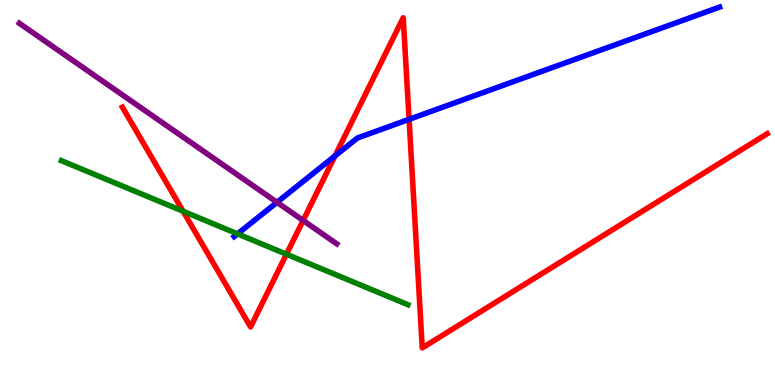[{'lines': ['blue', 'red'], 'intersections': [{'x': 4.32, 'y': 5.95}, {'x': 5.28, 'y': 6.9}]}, {'lines': ['green', 'red'], 'intersections': [{'x': 2.36, 'y': 4.51}, {'x': 3.7, 'y': 3.4}]}, {'lines': ['purple', 'red'], 'intersections': [{'x': 3.91, 'y': 4.27}]}, {'lines': ['blue', 'green'], 'intersections': [{'x': 3.07, 'y': 3.93}]}, {'lines': ['blue', 'purple'], 'intersections': [{'x': 3.57, 'y': 4.75}]}, {'lines': ['green', 'purple'], 'intersections': []}]